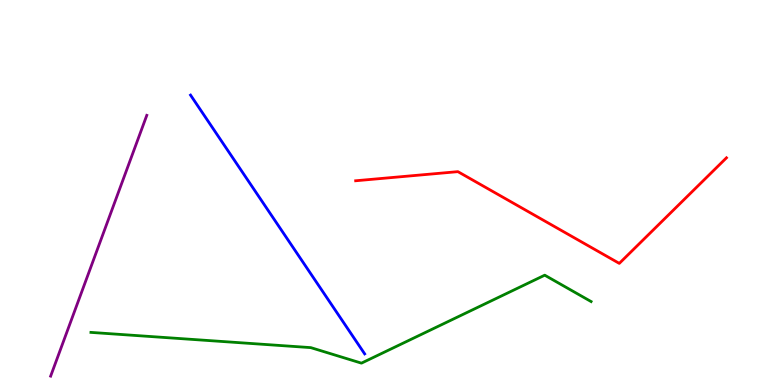[{'lines': ['blue', 'red'], 'intersections': []}, {'lines': ['green', 'red'], 'intersections': []}, {'lines': ['purple', 'red'], 'intersections': []}, {'lines': ['blue', 'green'], 'intersections': []}, {'lines': ['blue', 'purple'], 'intersections': []}, {'lines': ['green', 'purple'], 'intersections': []}]